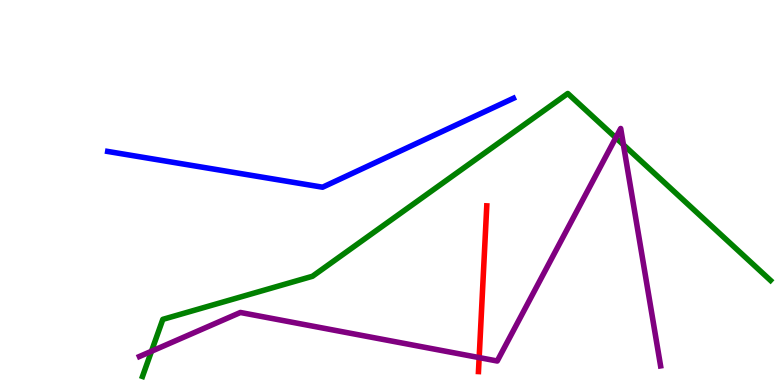[{'lines': ['blue', 'red'], 'intersections': []}, {'lines': ['green', 'red'], 'intersections': []}, {'lines': ['purple', 'red'], 'intersections': [{'x': 6.18, 'y': 0.712}]}, {'lines': ['blue', 'green'], 'intersections': []}, {'lines': ['blue', 'purple'], 'intersections': []}, {'lines': ['green', 'purple'], 'intersections': [{'x': 1.95, 'y': 0.876}, {'x': 7.95, 'y': 6.42}, {'x': 8.04, 'y': 6.24}]}]